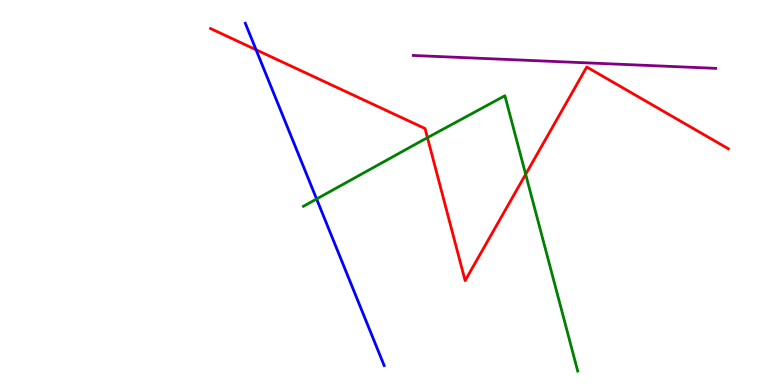[{'lines': ['blue', 'red'], 'intersections': [{'x': 3.3, 'y': 8.71}]}, {'lines': ['green', 'red'], 'intersections': [{'x': 5.52, 'y': 6.42}, {'x': 6.78, 'y': 5.47}]}, {'lines': ['purple', 'red'], 'intersections': []}, {'lines': ['blue', 'green'], 'intersections': [{'x': 4.09, 'y': 4.83}]}, {'lines': ['blue', 'purple'], 'intersections': []}, {'lines': ['green', 'purple'], 'intersections': []}]